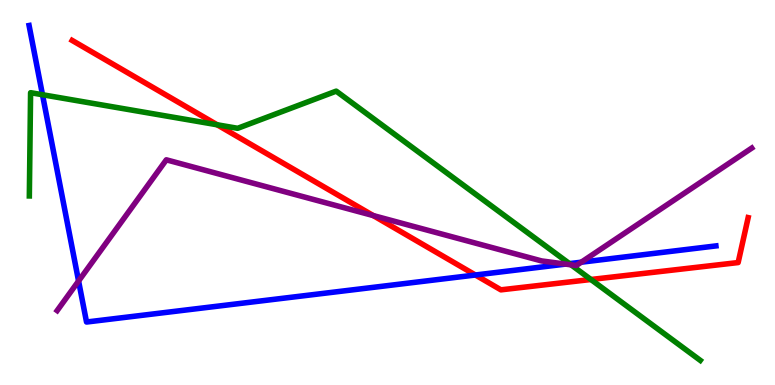[{'lines': ['blue', 'red'], 'intersections': [{'x': 6.13, 'y': 2.86}]}, {'lines': ['green', 'red'], 'intersections': [{'x': 2.8, 'y': 6.76}, {'x': 7.62, 'y': 2.74}]}, {'lines': ['purple', 'red'], 'intersections': [{'x': 4.82, 'y': 4.4}]}, {'lines': ['blue', 'green'], 'intersections': [{'x': 0.548, 'y': 7.54}, {'x': 7.35, 'y': 3.15}]}, {'lines': ['blue', 'purple'], 'intersections': [{'x': 1.01, 'y': 2.7}, {'x': 7.3, 'y': 3.14}, {'x': 7.5, 'y': 3.19}]}, {'lines': ['green', 'purple'], 'intersections': [{'x': 7.37, 'y': 3.12}]}]